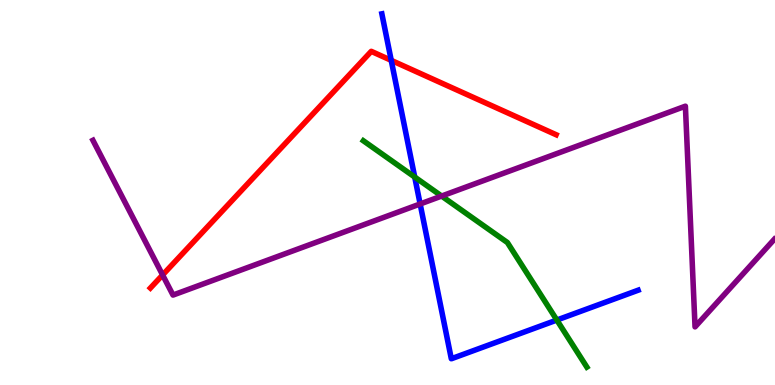[{'lines': ['blue', 'red'], 'intersections': [{'x': 5.05, 'y': 8.43}]}, {'lines': ['green', 'red'], 'intersections': []}, {'lines': ['purple', 'red'], 'intersections': [{'x': 2.1, 'y': 2.86}]}, {'lines': ['blue', 'green'], 'intersections': [{'x': 5.35, 'y': 5.4}, {'x': 7.19, 'y': 1.69}]}, {'lines': ['blue', 'purple'], 'intersections': [{'x': 5.42, 'y': 4.7}]}, {'lines': ['green', 'purple'], 'intersections': [{'x': 5.7, 'y': 4.91}]}]